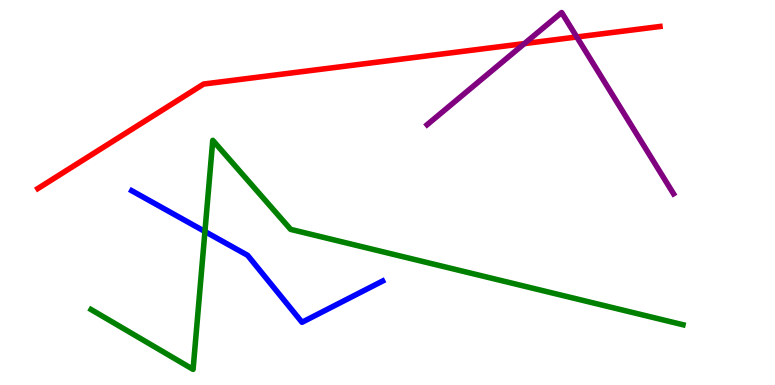[{'lines': ['blue', 'red'], 'intersections': []}, {'lines': ['green', 'red'], 'intersections': []}, {'lines': ['purple', 'red'], 'intersections': [{'x': 6.77, 'y': 8.87}, {'x': 7.44, 'y': 9.04}]}, {'lines': ['blue', 'green'], 'intersections': [{'x': 2.64, 'y': 3.99}]}, {'lines': ['blue', 'purple'], 'intersections': []}, {'lines': ['green', 'purple'], 'intersections': []}]